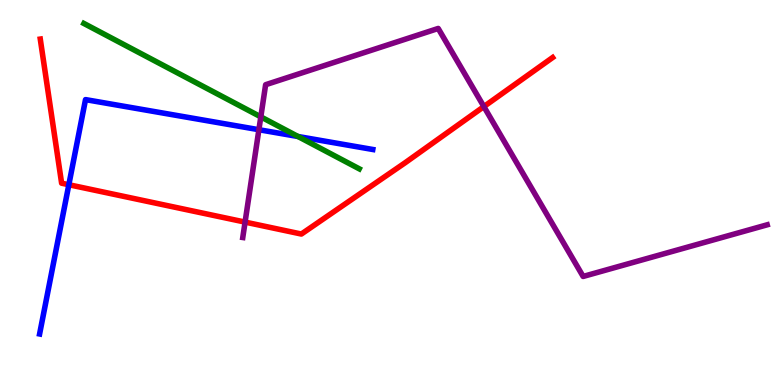[{'lines': ['blue', 'red'], 'intersections': [{'x': 0.888, 'y': 5.2}]}, {'lines': ['green', 'red'], 'intersections': []}, {'lines': ['purple', 'red'], 'intersections': [{'x': 3.16, 'y': 4.23}, {'x': 6.24, 'y': 7.23}]}, {'lines': ['blue', 'green'], 'intersections': [{'x': 3.85, 'y': 6.45}]}, {'lines': ['blue', 'purple'], 'intersections': [{'x': 3.34, 'y': 6.63}]}, {'lines': ['green', 'purple'], 'intersections': [{'x': 3.37, 'y': 6.96}]}]